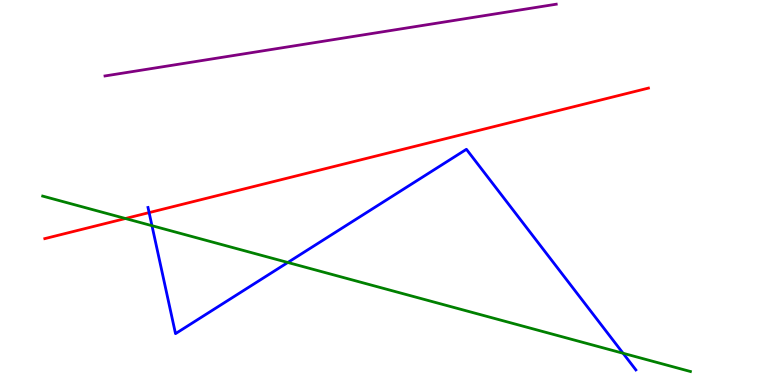[{'lines': ['blue', 'red'], 'intersections': [{'x': 1.92, 'y': 4.48}]}, {'lines': ['green', 'red'], 'intersections': [{'x': 1.62, 'y': 4.32}]}, {'lines': ['purple', 'red'], 'intersections': []}, {'lines': ['blue', 'green'], 'intersections': [{'x': 1.96, 'y': 4.14}, {'x': 3.71, 'y': 3.18}, {'x': 8.04, 'y': 0.824}]}, {'lines': ['blue', 'purple'], 'intersections': []}, {'lines': ['green', 'purple'], 'intersections': []}]